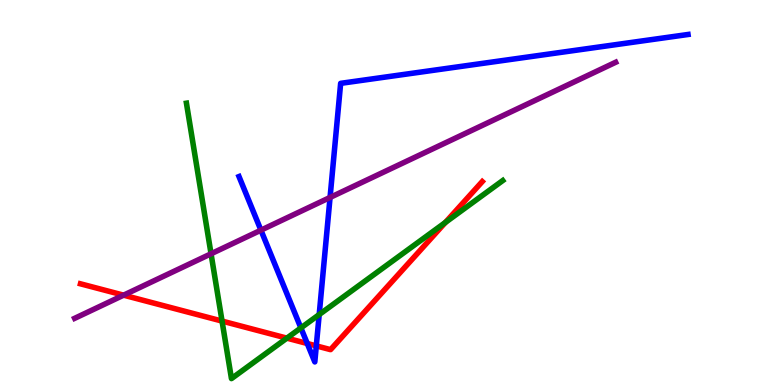[{'lines': ['blue', 'red'], 'intersections': [{'x': 3.96, 'y': 1.08}, {'x': 4.08, 'y': 1.02}]}, {'lines': ['green', 'red'], 'intersections': [{'x': 2.87, 'y': 1.66}, {'x': 3.7, 'y': 1.22}, {'x': 5.75, 'y': 4.22}]}, {'lines': ['purple', 'red'], 'intersections': [{'x': 1.59, 'y': 2.33}]}, {'lines': ['blue', 'green'], 'intersections': [{'x': 3.88, 'y': 1.48}, {'x': 4.12, 'y': 1.83}]}, {'lines': ['blue', 'purple'], 'intersections': [{'x': 3.37, 'y': 4.02}, {'x': 4.26, 'y': 4.87}]}, {'lines': ['green', 'purple'], 'intersections': [{'x': 2.72, 'y': 3.41}]}]